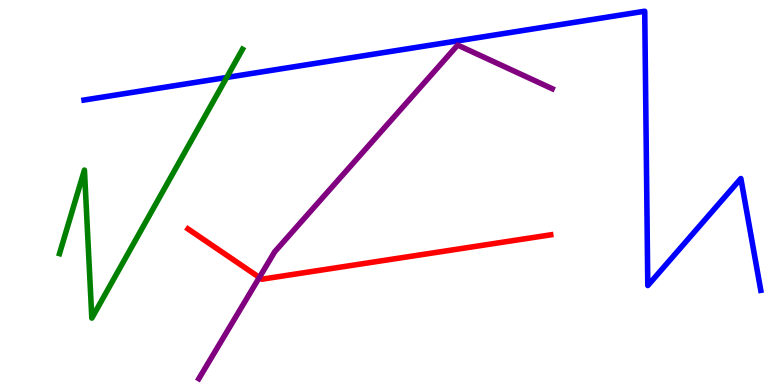[{'lines': ['blue', 'red'], 'intersections': []}, {'lines': ['green', 'red'], 'intersections': []}, {'lines': ['purple', 'red'], 'intersections': [{'x': 3.35, 'y': 2.79}]}, {'lines': ['blue', 'green'], 'intersections': [{'x': 2.93, 'y': 7.99}]}, {'lines': ['blue', 'purple'], 'intersections': []}, {'lines': ['green', 'purple'], 'intersections': []}]